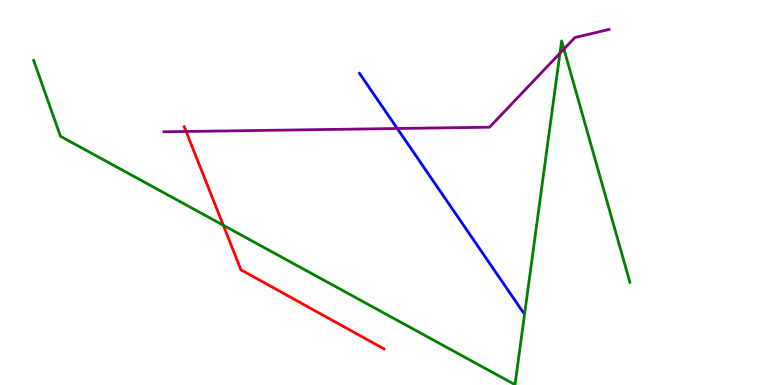[{'lines': ['blue', 'red'], 'intersections': []}, {'lines': ['green', 'red'], 'intersections': [{'x': 2.88, 'y': 4.15}]}, {'lines': ['purple', 'red'], 'intersections': [{'x': 2.4, 'y': 6.58}]}, {'lines': ['blue', 'green'], 'intersections': []}, {'lines': ['blue', 'purple'], 'intersections': [{'x': 5.13, 'y': 6.66}]}, {'lines': ['green', 'purple'], 'intersections': [{'x': 7.22, 'y': 8.62}, {'x': 7.28, 'y': 8.73}]}]